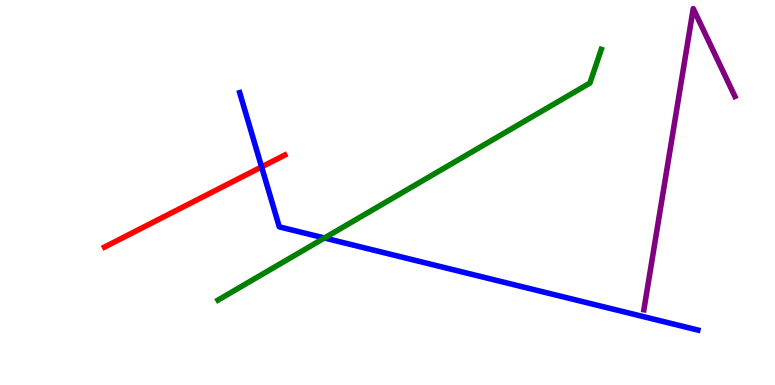[{'lines': ['blue', 'red'], 'intersections': [{'x': 3.38, 'y': 5.66}]}, {'lines': ['green', 'red'], 'intersections': []}, {'lines': ['purple', 'red'], 'intersections': []}, {'lines': ['blue', 'green'], 'intersections': [{'x': 4.19, 'y': 3.82}]}, {'lines': ['blue', 'purple'], 'intersections': []}, {'lines': ['green', 'purple'], 'intersections': []}]